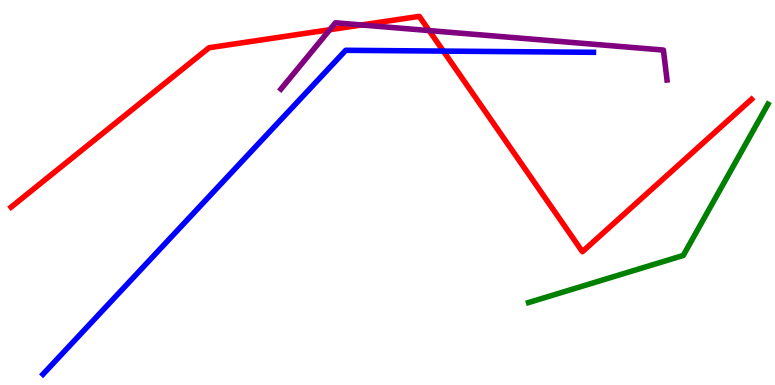[{'lines': ['blue', 'red'], 'intersections': [{'x': 5.72, 'y': 8.67}]}, {'lines': ['green', 'red'], 'intersections': []}, {'lines': ['purple', 'red'], 'intersections': [{'x': 4.26, 'y': 9.23}, {'x': 4.67, 'y': 9.35}, {'x': 5.54, 'y': 9.21}]}, {'lines': ['blue', 'green'], 'intersections': []}, {'lines': ['blue', 'purple'], 'intersections': []}, {'lines': ['green', 'purple'], 'intersections': []}]